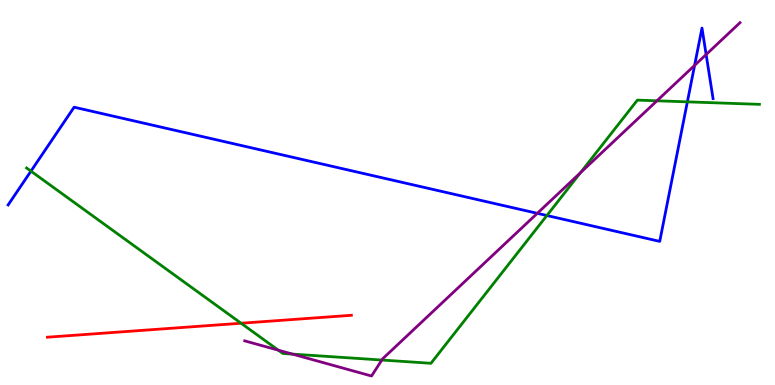[{'lines': ['blue', 'red'], 'intersections': []}, {'lines': ['green', 'red'], 'intersections': [{'x': 3.11, 'y': 1.6}]}, {'lines': ['purple', 'red'], 'intersections': []}, {'lines': ['blue', 'green'], 'intersections': [{'x': 0.399, 'y': 5.55}, {'x': 7.06, 'y': 4.4}, {'x': 8.87, 'y': 7.35}]}, {'lines': ['blue', 'purple'], 'intersections': [{'x': 6.93, 'y': 4.46}, {'x': 8.96, 'y': 8.3}, {'x': 9.11, 'y': 8.58}]}, {'lines': ['green', 'purple'], 'intersections': [{'x': 3.59, 'y': 0.905}, {'x': 3.77, 'y': 0.802}, {'x': 4.93, 'y': 0.649}, {'x': 7.49, 'y': 5.51}, {'x': 8.48, 'y': 7.38}]}]